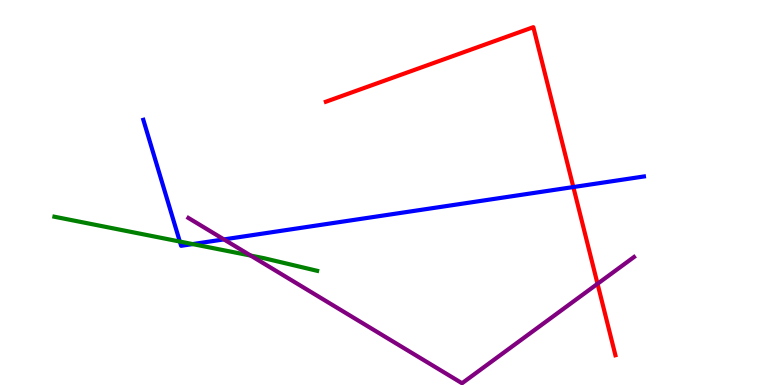[{'lines': ['blue', 'red'], 'intersections': [{'x': 7.4, 'y': 5.14}]}, {'lines': ['green', 'red'], 'intersections': []}, {'lines': ['purple', 'red'], 'intersections': [{'x': 7.71, 'y': 2.63}]}, {'lines': ['blue', 'green'], 'intersections': [{'x': 2.32, 'y': 3.73}, {'x': 2.49, 'y': 3.66}]}, {'lines': ['blue', 'purple'], 'intersections': [{'x': 2.89, 'y': 3.78}]}, {'lines': ['green', 'purple'], 'intersections': [{'x': 3.23, 'y': 3.36}]}]